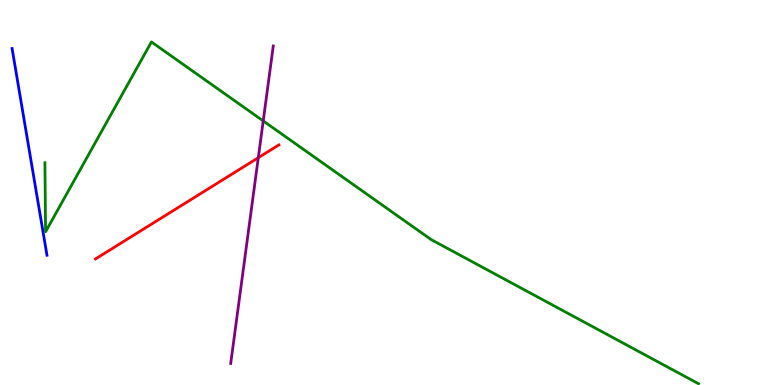[{'lines': ['blue', 'red'], 'intersections': []}, {'lines': ['green', 'red'], 'intersections': []}, {'lines': ['purple', 'red'], 'intersections': [{'x': 3.33, 'y': 5.9}]}, {'lines': ['blue', 'green'], 'intersections': []}, {'lines': ['blue', 'purple'], 'intersections': []}, {'lines': ['green', 'purple'], 'intersections': [{'x': 3.4, 'y': 6.86}]}]